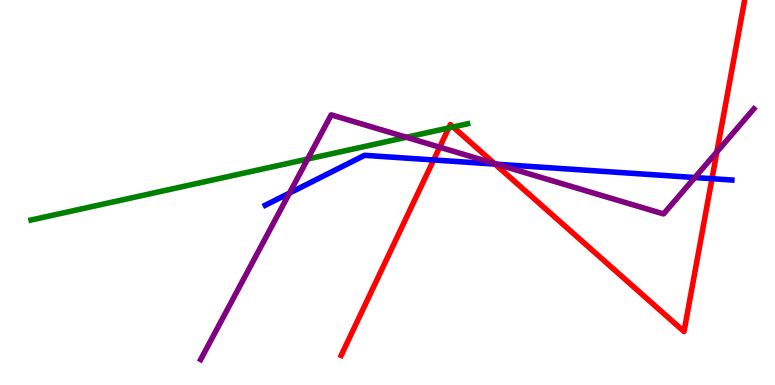[{'lines': ['blue', 'red'], 'intersections': [{'x': 5.6, 'y': 5.84}, {'x': 6.39, 'y': 5.74}, {'x': 9.19, 'y': 5.36}]}, {'lines': ['green', 'red'], 'intersections': [{'x': 5.79, 'y': 6.68}, {'x': 5.85, 'y': 6.7}]}, {'lines': ['purple', 'red'], 'intersections': [{'x': 5.67, 'y': 6.18}, {'x': 6.38, 'y': 5.75}, {'x': 9.25, 'y': 6.05}]}, {'lines': ['blue', 'green'], 'intersections': []}, {'lines': ['blue', 'purple'], 'intersections': [{'x': 3.74, 'y': 4.99}, {'x': 6.41, 'y': 5.73}, {'x': 8.97, 'y': 5.39}]}, {'lines': ['green', 'purple'], 'intersections': [{'x': 3.97, 'y': 5.87}, {'x': 5.24, 'y': 6.43}]}]